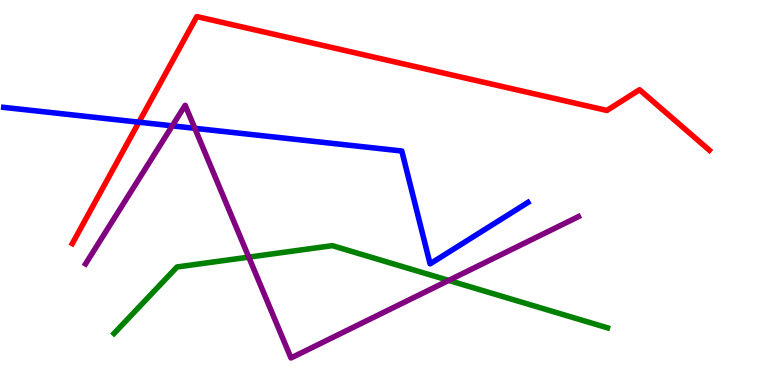[{'lines': ['blue', 'red'], 'intersections': [{'x': 1.79, 'y': 6.83}]}, {'lines': ['green', 'red'], 'intersections': []}, {'lines': ['purple', 'red'], 'intersections': []}, {'lines': ['blue', 'green'], 'intersections': []}, {'lines': ['blue', 'purple'], 'intersections': [{'x': 2.22, 'y': 6.73}, {'x': 2.51, 'y': 6.67}]}, {'lines': ['green', 'purple'], 'intersections': [{'x': 3.21, 'y': 3.32}, {'x': 5.79, 'y': 2.72}]}]